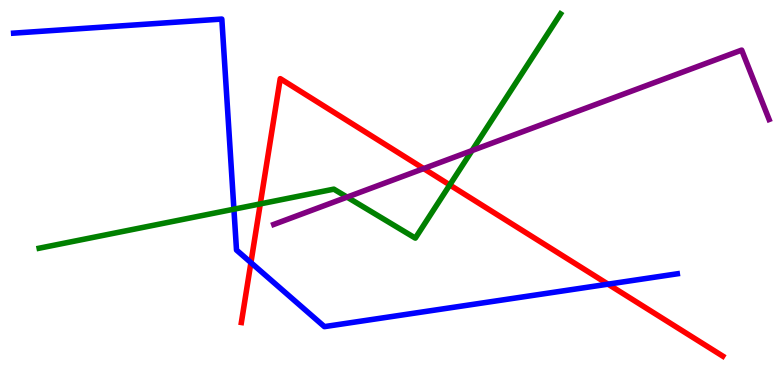[{'lines': ['blue', 'red'], 'intersections': [{'x': 3.24, 'y': 3.18}, {'x': 7.85, 'y': 2.62}]}, {'lines': ['green', 'red'], 'intersections': [{'x': 3.36, 'y': 4.7}, {'x': 5.8, 'y': 5.2}]}, {'lines': ['purple', 'red'], 'intersections': [{'x': 5.47, 'y': 5.62}]}, {'lines': ['blue', 'green'], 'intersections': [{'x': 3.02, 'y': 4.57}]}, {'lines': ['blue', 'purple'], 'intersections': []}, {'lines': ['green', 'purple'], 'intersections': [{'x': 4.48, 'y': 4.88}, {'x': 6.09, 'y': 6.09}]}]